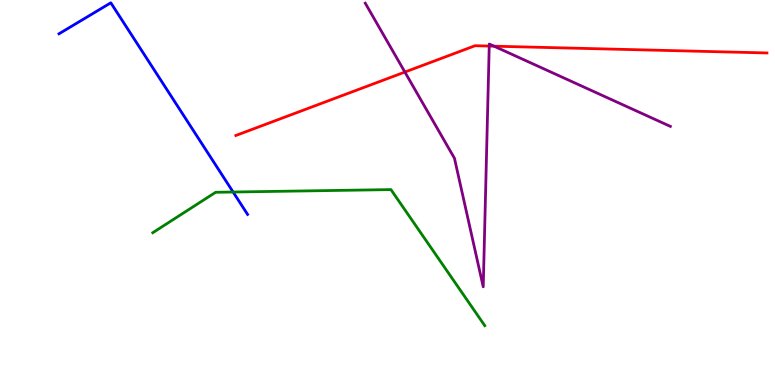[{'lines': ['blue', 'red'], 'intersections': []}, {'lines': ['green', 'red'], 'intersections': []}, {'lines': ['purple', 'red'], 'intersections': [{'x': 5.22, 'y': 8.13}, {'x': 6.31, 'y': 8.8}, {'x': 6.37, 'y': 8.8}]}, {'lines': ['blue', 'green'], 'intersections': [{'x': 3.01, 'y': 5.01}]}, {'lines': ['blue', 'purple'], 'intersections': []}, {'lines': ['green', 'purple'], 'intersections': []}]